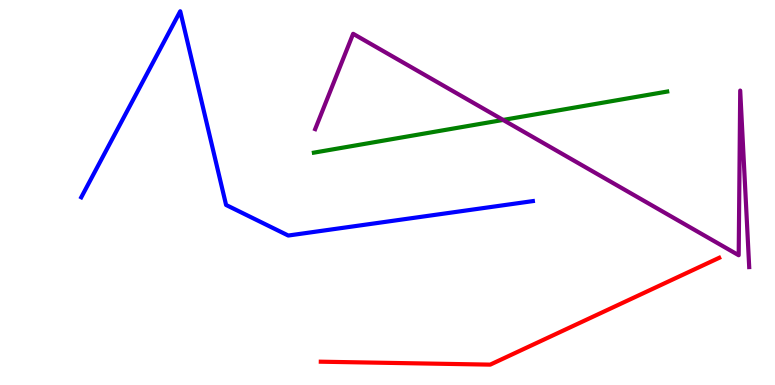[{'lines': ['blue', 'red'], 'intersections': []}, {'lines': ['green', 'red'], 'intersections': []}, {'lines': ['purple', 'red'], 'intersections': []}, {'lines': ['blue', 'green'], 'intersections': []}, {'lines': ['blue', 'purple'], 'intersections': []}, {'lines': ['green', 'purple'], 'intersections': [{'x': 6.49, 'y': 6.88}]}]